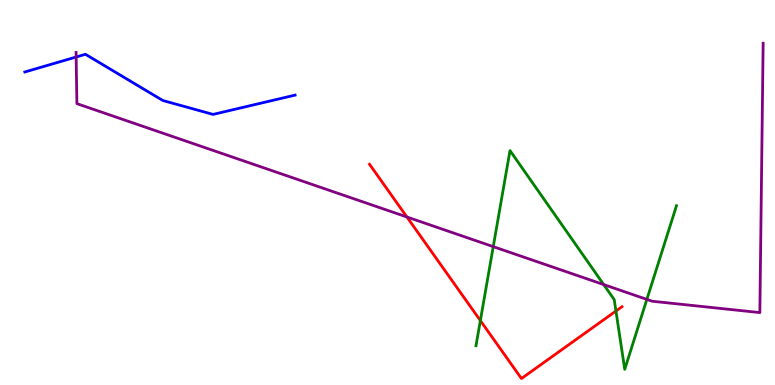[{'lines': ['blue', 'red'], 'intersections': []}, {'lines': ['green', 'red'], 'intersections': [{'x': 6.2, 'y': 1.67}, {'x': 7.95, 'y': 1.92}]}, {'lines': ['purple', 'red'], 'intersections': [{'x': 5.25, 'y': 4.36}]}, {'lines': ['blue', 'green'], 'intersections': []}, {'lines': ['blue', 'purple'], 'intersections': [{'x': 0.982, 'y': 8.52}]}, {'lines': ['green', 'purple'], 'intersections': [{'x': 6.36, 'y': 3.59}, {'x': 7.79, 'y': 2.61}, {'x': 8.35, 'y': 2.22}]}]